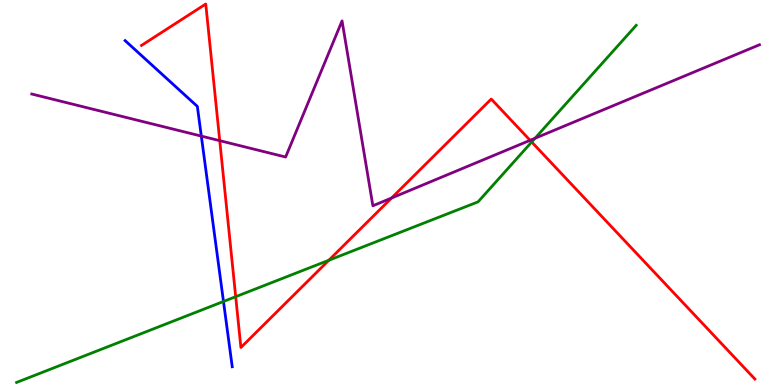[{'lines': ['blue', 'red'], 'intersections': []}, {'lines': ['green', 'red'], 'intersections': [{'x': 3.04, 'y': 2.29}, {'x': 4.24, 'y': 3.24}, {'x': 6.86, 'y': 6.31}]}, {'lines': ['purple', 'red'], 'intersections': [{'x': 2.84, 'y': 6.35}, {'x': 5.05, 'y': 4.86}, {'x': 6.84, 'y': 6.36}]}, {'lines': ['blue', 'green'], 'intersections': [{'x': 2.88, 'y': 2.17}]}, {'lines': ['blue', 'purple'], 'intersections': [{'x': 2.6, 'y': 6.46}]}, {'lines': ['green', 'purple'], 'intersections': [{'x': 6.9, 'y': 6.41}]}]